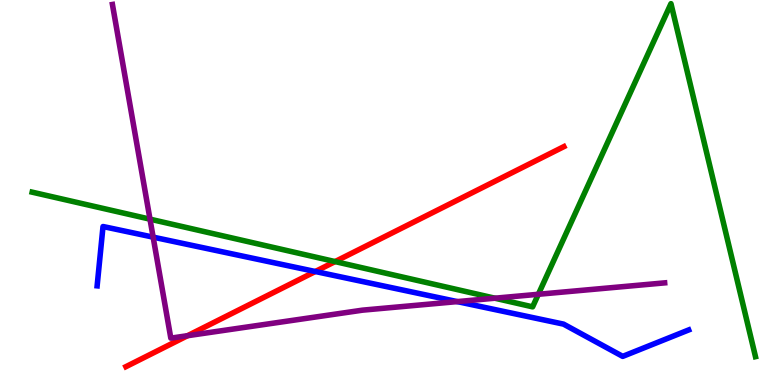[{'lines': ['blue', 'red'], 'intersections': [{'x': 4.07, 'y': 2.95}]}, {'lines': ['green', 'red'], 'intersections': [{'x': 4.32, 'y': 3.21}]}, {'lines': ['purple', 'red'], 'intersections': [{'x': 2.42, 'y': 1.28}]}, {'lines': ['blue', 'green'], 'intersections': []}, {'lines': ['blue', 'purple'], 'intersections': [{'x': 1.98, 'y': 3.84}, {'x': 5.9, 'y': 2.17}]}, {'lines': ['green', 'purple'], 'intersections': [{'x': 1.94, 'y': 4.31}, {'x': 6.39, 'y': 2.25}, {'x': 6.95, 'y': 2.36}]}]